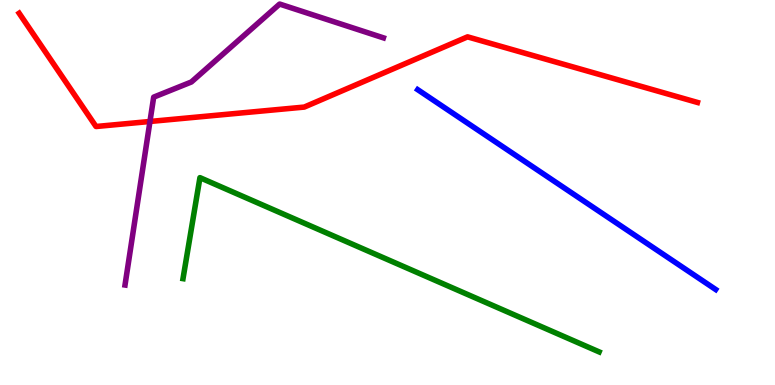[{'lines': ['blue', 'red'], 'intersections': []}, {'lines': ['green', 'red'], 'intersections': []}, {'lines': ['purple', 'red'], 'intersections': [{'x': 1.94, 'y': 6.84}]}, {'lines': ['blue', 'green'], 'intersections': []}, {'lines': ['blue', 'purple'], 'intersections': []}, {'lines': ['green', 'purple'], 'intersections': []}]